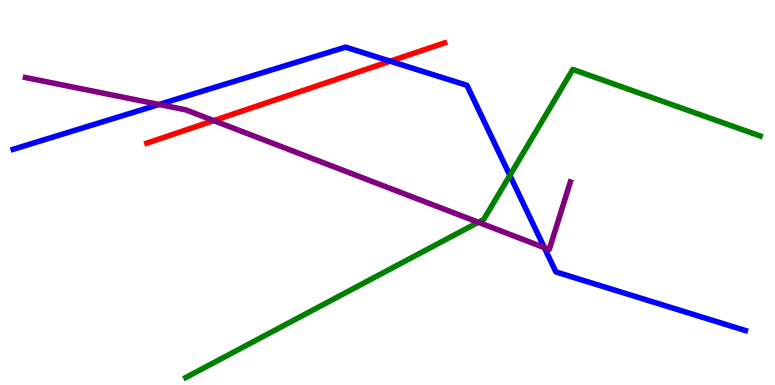[{'lines': ['blue', 'red'], 'intersections': [{'x': 5.04, 'y': 8.41}]}, {'lines': ['green', 'red'], 'intersections': []}, {'lines': ['purple', 'red'], 'intersections': [{'x': 2.76, 'y': 6.87}]}, {'lines': ['blue', 'green'], 'intersections': [{'x': 6.58, 'y': 5.44}]}, {'lines': ['blue', 'purple'], 'intersections': [{'x': 2.05, 'y': 7.29}, {'x': 7.02, 'y': 3.57}]}, {'lines': ['green', 'purple'], 'intersections': [{'x': 6.17, 'y': 4.23}]}]